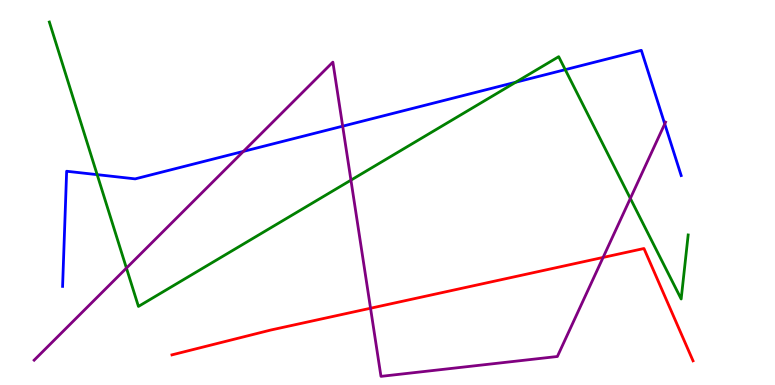[{'lines': ['blue', 'red'], 'intersections': []}, {'lines': ['green', 'red'], 'intersections': []}, {'lines': ['purple', 'red'], 'intersections': [{'x': 4.78, 'y': 1.99}, {'x': 7.78, 'y': 3.31}]}, {'lines': ['blue', 'green'], 'intersections': [{'x': 1.25, 'y': 5.46}, {'x': 6.65, 'y': 7.86}, {'x': 7.29, 'y': 8.19}]}, {'lines': ['blue', 'purple'], 'intersections': [{'x': 3.14, 'y': 6.07}, {'x': 4.42, 'y': 6.72}, {'x': 8.58, 'y': 6.78}]}, {'lines': ['green', 'purple'], 'intersections': [{'x': 1.63, 'y': 3.04}, {'x': 4.53, 'y': 5.32}, {'x': 8.13, 'y': 4.85}]}]